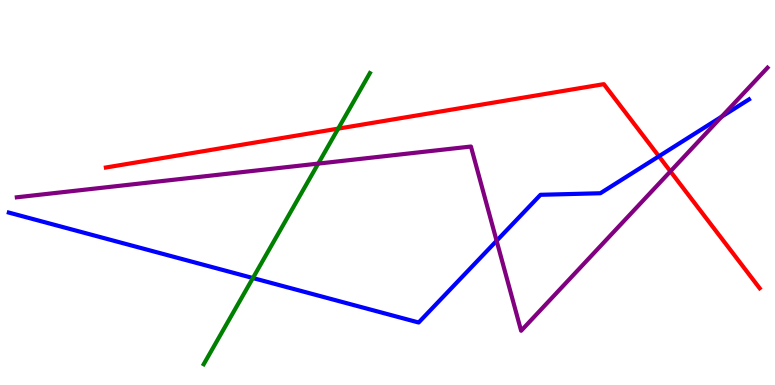[{'lines': ['blue', 'red'], 'intersections': [{'x': 8.5, 'y': 5.94}]}, {'lines': ['green', 'red'], 'intersections': [{'x': 4.36, 'y': 6.66}]}, {'lines': ['purple', 'red'], 'intersections': [{'x': 8.65, 'y': 5.55}]}, {'lines': ['blue', 'green'], 'intersections': [{'x': 3.26, 'y': 2.78}]}, {'lines': ['blue', 'purple'], 'intersections': [{'x': 6.41, 'y': 3.75}, {'x': 9.31, 'y': 6.97}]}, {'lines': ['green', 'purple'], 'intersections': [{'x': 4.11, 'y': 5.75}]}]